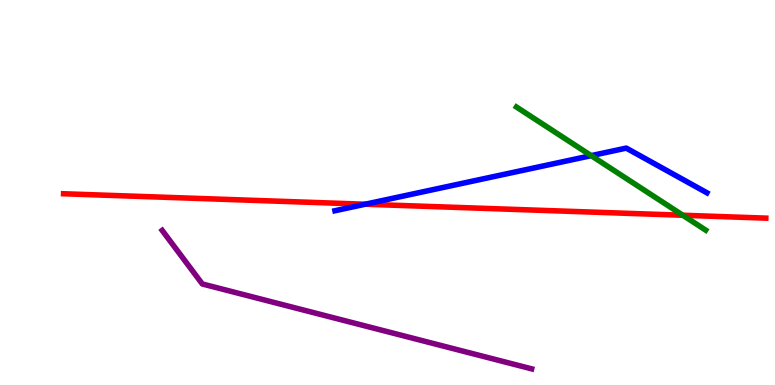[{'lines': ['blue', 'red'], 'intersections': [{'x': 4.71, 'y': 4.7}]}, {'lines': ['green', 'red'], 'intersections': [{'x': 8.81, 'y': 4.41}]}, {'lines': ['purple', 'red'], 'intersections': []}, {'lines': ['blue', 'green'], 'intersections': [{'x': 7.63, 'y': 5.96}]}, {'lines': ['blue', 'purple'], 'intersections': []}, {'lines': ['green', 'purple'], 'intersections': []}]